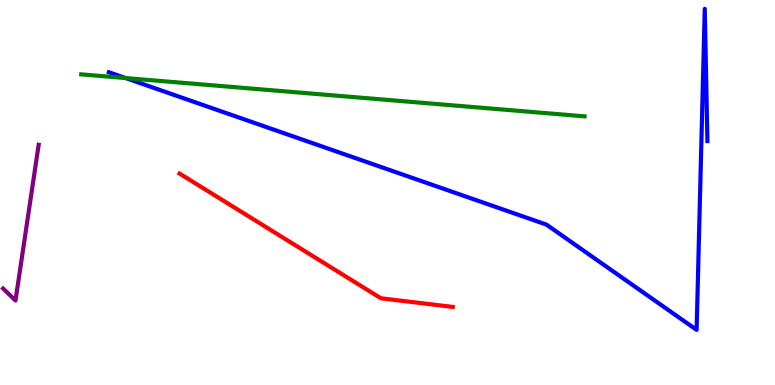[{'lines': ['blue', 'red'], 'intersections': []}, {'lines': ['green', 'red'], 'intersections': []}, {'lines': ['purple', 'red'], 'intersections': []}, {'lines': ['blue', 'green'], 'intersections': [{'x': 1.62, 'y': 7.97}]}, {'lines': ['blue', 'purple'], 'intersections': []}, {'lines': ['green', 'purple'], 'intersections': []}]